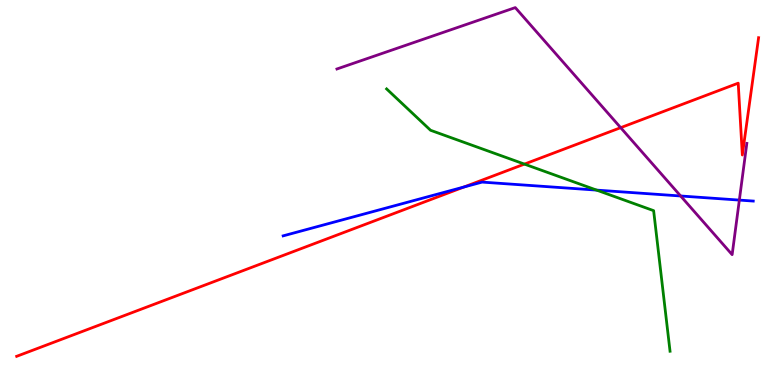[{'lines': ['blue', 'red'], 'intersections': [{'x': 5.99, 'y': 5.14}]}, {'lines': ['green', 'red'], 'intersections': [{'x': 6.77, 'y': 5.74}]}, {'lines': ['purple', 'red'], 'intersections': [{'x': 8.01, 'y': 6.68}]}, {'lines': ['blue', 'green'], 'intersections': [{'x': 7.7, 'y': 5.06}]}, {'lines': ['blue', 'purple'], 'intersections': [{'x': 8.78, 'y': 4.91}, {'x': 9.54, 'y': 4.8}]}, {'lines': ['green', 'purple'], 'intersections': []}]